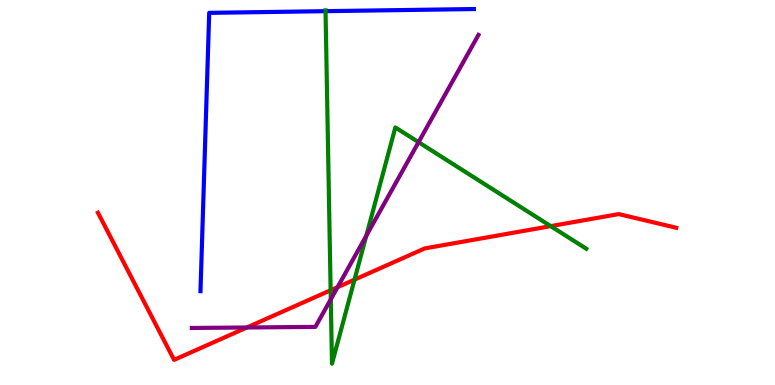[{'lines': ['blue', 'red'], 'intersections': []}, {'lines': ['green', 'red'], 'intersections': [{'x': 4.27, 'y': 2.46}, {'x': 4.57, 'y': 2.74}, {'x': 7.11, 'y': 4.13}]}, {'lines': ['purple', 'red'], 'intersections': [{'x': 3.19, 'y': 1.49}, {'x': 4.36, 'y': 2.54}]}, {'lines': ['blue', 'green'], 'intersections': [{'x': 4.2, 'y': 9.71}]}, {'lines': ['blue', 'purple'], 'intersections': []}, {'lines': ['green', 'purple'], 'intersections': [{'x': 4.27, 'y': 2.23}, {'x': 4.73, 'y': 3.88}, {'x': 5.4, 'y': 6.31}]}]